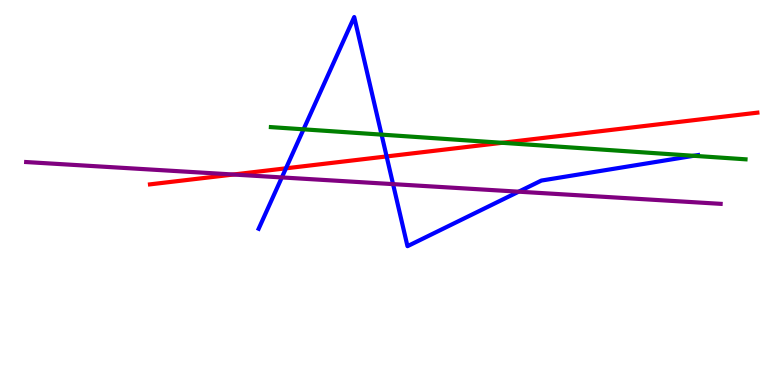[{'lines': ['blue', 'red'], 'intersections': [{'x': 3.69, 'y': 5.63}, {'x': 4.99, 'y': 5.94}]}, {'lines': ['green', 'red'], 'intersections': [{'x': 6.48, 'y': 6.29}]}, {'lines': ['purple', 'red'], 'intersections': [{'x': 3.01, 'y': 5.47}]}, {'lines': ['blue', 'green'], 'intersections': [{'x': 3.92, 'y': 6.64}, {'x': 4.92, 'y': 6.5}, {'x': 8.95, 'y': 5.95}]}, {'lines': ['blue', 'purple'], 'intersections': [{'x': 3.64, 'y': 5.39}, {'x': 5.07, 'y': 5.22}, {'x': 6.69, 'y': 5.02}]}, {'lines': ['green', 'purple'], 'intersections': []}]